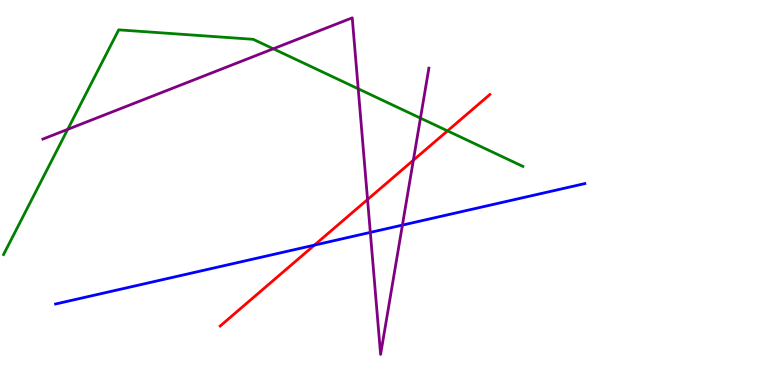[{'lines': ['blue', 'red'], 'intersections': [{'x': 4.06, 'y': 3.63}]}, {'lines': ['green', 'red'], 'intersections': [{'x': 5.77, 'y': 6.6}]}, {'lines': ['purple', 'red'], 'intersections': [{'x': 4.74, 'y': 4.82}, {'x': 5.33, 'y': 5.84}]}, {'lines': ['blue', 'green'], 'intersections': []}, {'lines': ['blue', 'purple'], 'intersections': [{'x': 4.78, 'y': 3.96}, {'x': 5.19, 'y': 4.15}]}, {'lines': ['green', 'purple'], 'intersections': [{'x': 0.874, 'y': 6.64}, {'x': 3.53, 'y': 8.73}, {'x': 4.62, 'y': 7.69}, {'x': 5.43, 'y': 6.93}]}]